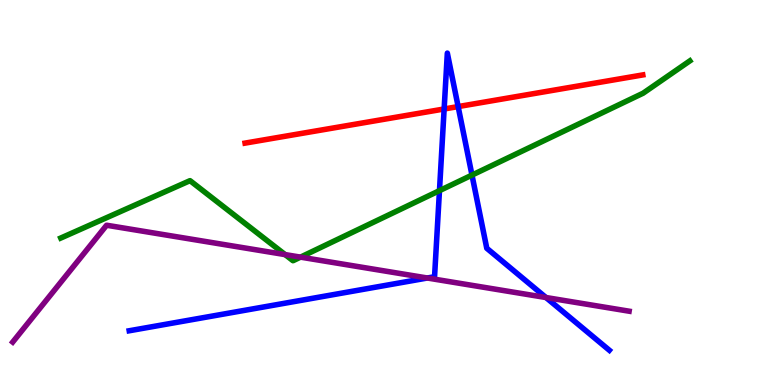[{'lines': ['blue', 'red'], 'intersections': [{'x': 5.73, 'y': 7.17}, {'x': 5.91, 'y': 7.23}]}, {'lines': ['green', 'red'], 'intersections': []}, {'lines': ['purple', 'red'], 'intersections': []}, {'lines': ['blue', 'green'], 'intersections': [{'x': 5.67, 'y': 5.05}, {'x': 6.09, 'y': 5.45}]}, {'lines': ['blue', 'purple'], 'intersections': [{'x': 5.51, 'y': 2.78}, {'x': 7.04, 'y': 2.27}]}, {'lines': ['green', 'purple'], 'intersections': [{'x': 3.68, 'y': 3.39}, {'x': 3.88, 'y': 3.32}]}]